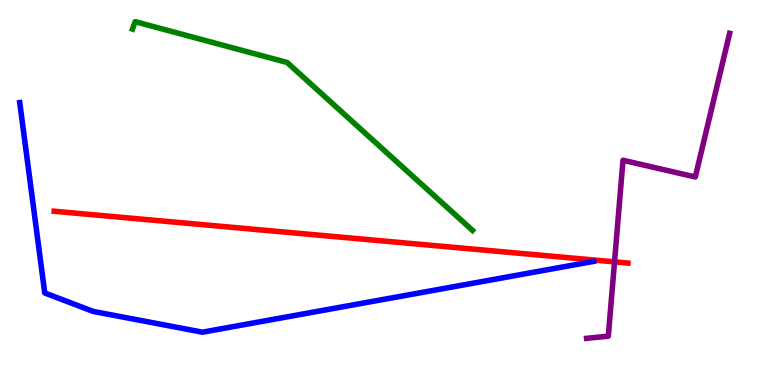[{'lines': ['blue', 'red'], 'intersections': []}, {'lines': ['green', 'red'], 'intersections': []}, {'lines': ['purple', 'red'], 'intersections': [{'x': 7.93, 'y': 3.2}]}, {'lines': ['blue', 'green'], 'intersections': []}, {'lines': ['blue', 'purple'], 'intersections': []}, {'lines': ['green', 'purple'], 'intersections': []}]